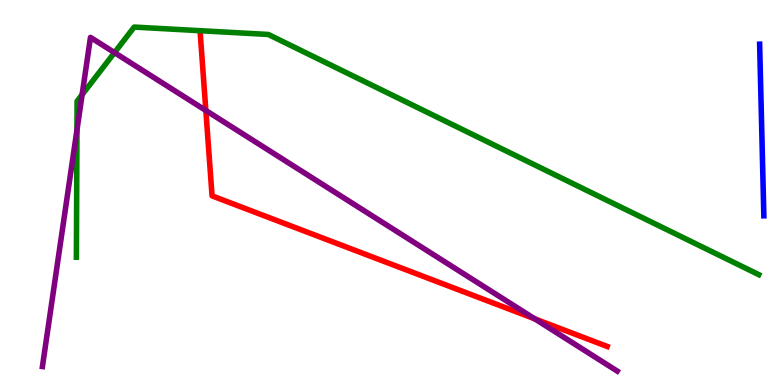[{'lines': ['blue', 'red'], 'intersections': []}, {'lines': ['green', 'red'], 'intersections': []}, {'lines': ['purple', 'red'], 'intersections': [{'x': 2.66, 'y': 7.13}, {'x': 6.9, 'y': 1.72}]}, {'lines': ['blue', 'green'], 'intersections': []}, {'lines': ['blue', 'purple'], 'intersections': []}, {'lines': ['green', 'purple'], 'intersections': [{'x': 0.993, 'y': 6.63}, {'x': 1.06, 'y': 7.54}, {'x': 1.48, 'y': 8.63}]}]